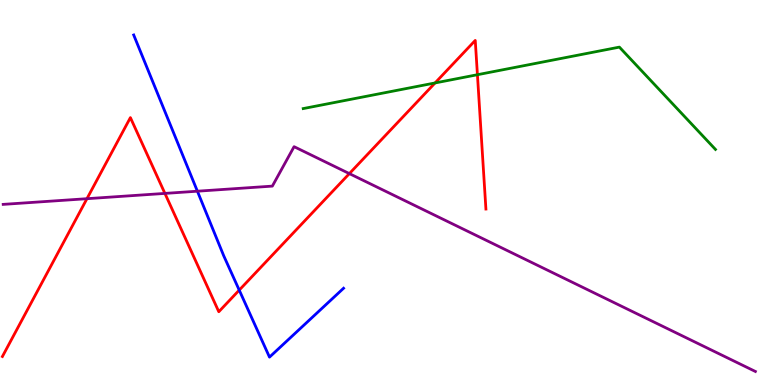[{'lines': ['blue', 'red'], 'intersections': [{'x': 3.09, 'y': 2.46}]}, {'lines': ['green', 'red'], 'intersections': [{'x': 5.61, 'y': 7.85}, {'x': 6.16, 'y': 8.06}]}, {'lines': ['purple', 'red'], 'intersections': [{'x': 1.12, 'y': 4.84}, {'x': 2.13, 'y': 4.98}, {'x': 4.51, 'y': 5.49}]}, {'lines': ['blue', 'green'], 'intersections': []}, {'lines': ['blue', 'purple'], 'intersections': [{'x': 2.55, 'y': 5.03}]}, {'lines': ['green', 'purple'], 'intersections': []}]